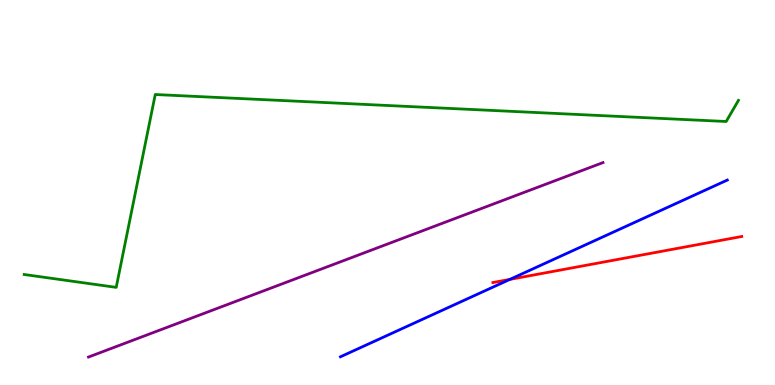[{'lines': ['blue', 'red'], 'intersections': [{'x': 6.58, 'y': 2.74}]}, {'lines': ['green', 'red'], 'intersections': []}, {'lines': ['purple', 'red'], 'intersections': []}, {'lines': ['blue', 'green'], 'intersections': []}, {'lines': ['blue', 'purple'], 'intersections': []}, {'lines': ['green', 'purple'], 'intersections': []}]